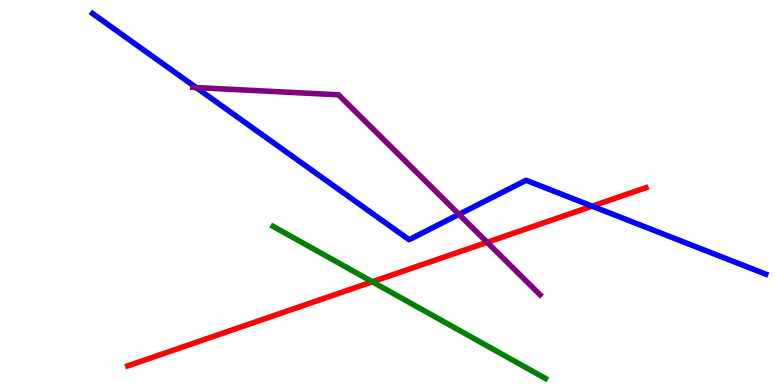[{'lines': ['blue', 'red'], 'intersections': [{'x': 7.64, 'y': 4.65}]}, {'lines': ['green', 'red'], 'intersections': [{'x': 4.8, 'y': 2.68}]}, {'lines': ['purple', 'red'], 'intersections': [{'x': 6.29, 'y': 3.71}]}, {'lines': ['blue', 'green'], 'intersections': []}, {'lines': ['blue', 'purple'], 'intersections': [{'x': 2.53, 'y': 7.73}, {'x': 5.92, 'y': 4.43}]}, {'lines': ['green', 'purple'], 'intersections': []}]